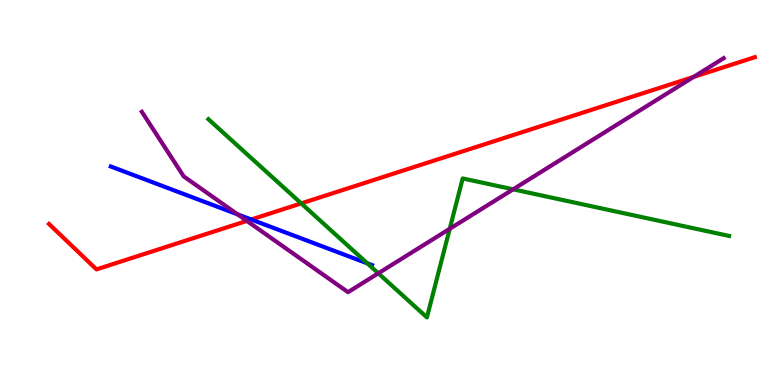[{'lines': ['blue', 'red'], 'intersections': [{'x': 3.24, 'y': 4.3}]}, {'lines': ['green', 'red'], 'intersections': [{'x': 3.89, 'y': 4.72}]}, {'lines': ['purple', 'red'], 'intersections': [{'x': 3.19, 'y': 4.26}, {'x': 8.95, 'y': 8.0}]}, {'lines': ['blue', 'green'], 'intersections': [{'x': 4.74, 'y': 3.16}]}, {'lines': ['blue', 'purple'], 'intersections': [{'x': 3.07, 'y': 4.43}]}, {'lines': ['green', 'purple'], 'intersections': [{'x': 4.88, 'y': 2.9}, {'x': 5.8, 'y': 4.06}, {'x': 6.62, 'y': 5.08}]}]